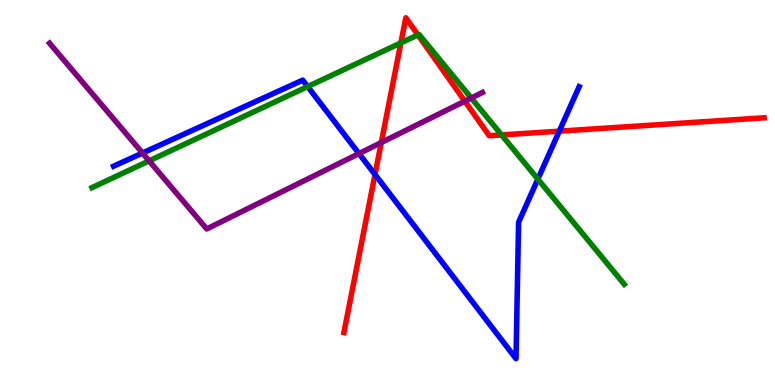[{'lines': ['blue', 'red'], 'intersections': [{'x': 4.84, 'y': 5.47}, {'x': 7.22, 'y': 6.59}]}, {'lines': ['green', 'red'], 'intersections': [{'x': 5.17, 'y': 8.89}, {'x': 5.39, 'y': 9.09}, {'x': 6.47, 'y': 6.5}]}, {'lines': ['purple', 'red'], 'intersections': [{'x': 4.92, 'y': 6.3}, {'x': 6.0, 'y': 7.37}]}, {'lines': ['blue', 'green'], 'intersections': [{'x': 3.97, 'y': 7.75}, {'x': 6.94, 'y': 5.35}]}, {'lines': ['blue', 'purple'], 'intersections': [{'x': 1.84, 'y': 6.02}, {'x': 4.63, 'y': 6.01}]}, {'lines': ['green', 'purple'], 'intersections': [{'x': 1.92, 'y': 5.82}, {'x': 6.08, 'y': 7.45}]}]